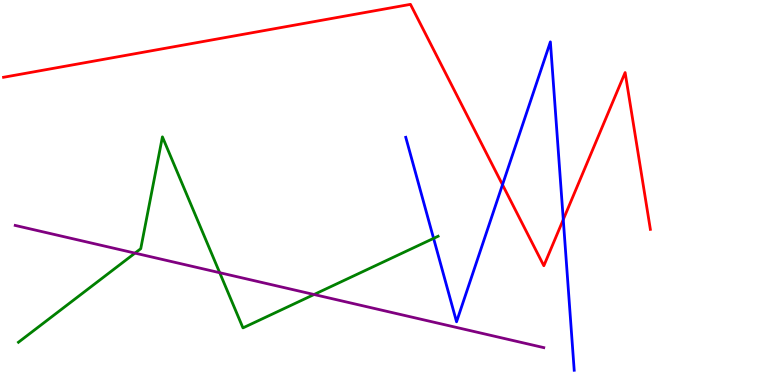[{'lines': ['blue', 'red'], 'intersections': [{'x': 6.48, 'y': 5.2}, {'x': 7.27, 'y': 4.3}]}, {'lines': ['green', 'red'], 'intersections': []}, {'lines': ['purple', 'red'], 'intersections': []}, {'lines': ['blue', 'green'], 'intersections': [{'x': 5.59, 'y': 3.81}]}, {'lines': ['blue', 'purple'], 'intersections': []}, {'lines': ['green', 'purple'], 'intersections': [{'x': 1.74, 'y': 3.43}, {'x': 2.83, 'y': 2.92}, {'x': 4.05, 'y': 2.35}]}]